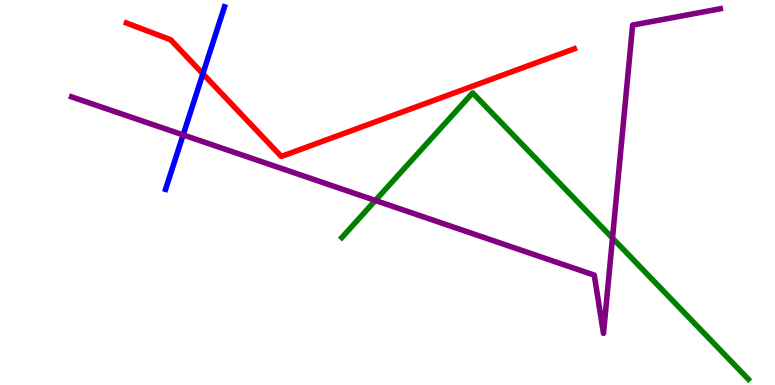[{'lines': ['blue', 'red'], 'intersections': [{'x': 2.62, 'y': 8.08}]}, {'lines': ['green', 'red'], 'intersections': []}, {'lines': ['purple', 'red'], 'intersections': []}, {'lines': ['blue', 'green'], 'intersections': []}, {'lines': ['blue', 'purple'], 'intersections': [{'x': 2.36, 'y': 6.5}]}, {'lines': ['green', 'purple'], 'intersections': [{'x': 4.84, 'y': 4.79}, {'x': 7.9, 'y': 3.82}]}]